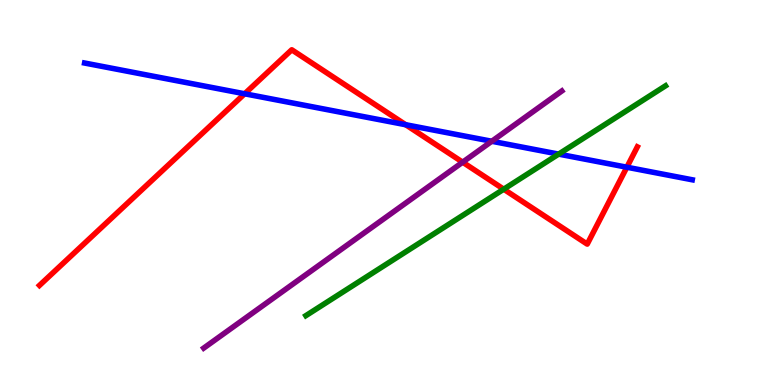[{'lines': ['blue', 'red'], 'intersections': [{'x': 3.16, 'y': 7.56}, {'x': 5.23, 'y': 6.76}, {'x': 8.09, 'y': 5.66}]}, {'lines': ['green', 'red'], 'intersections': [{'x': 6.5, 'y': 5.09}]}, {'lines': ['purple', 'red'], 'intersections': [{'x': 5.97, 'y': 5.79}]}, {'lines': ['blue', 'green'], 'intersections': [{'x': 7.21, 'y': 6.0}]}, {'lines': ['blue', 'purple'], 'intersections': [{'x': 6.35, 'y': 6.33}]}, {'lines': ['green', 'purple'], 'intersections': []}]